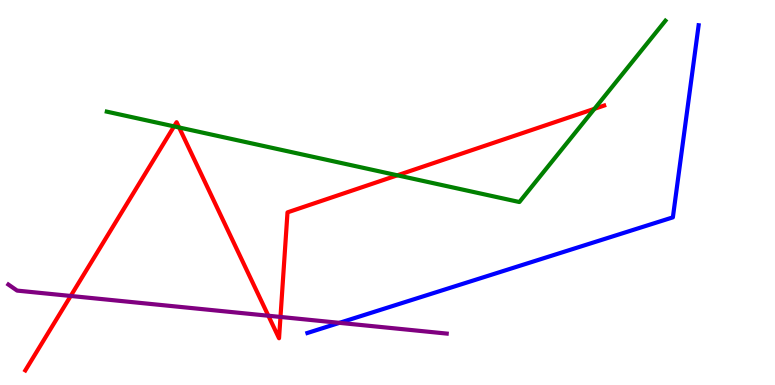[{'lines': ['blue', 'red'], 'intersections': []}, {'lines': ['green', 'red'], 'intersections': [{'x': 2.25, 'y': 6.72}, {'x': 2.31, 'y': 6.69}, {'x': 5.13, 'y': 5.45}, {'x': 7.67, 'y': 7.17}]}, {'lines': ['purple', 'red'], 'intersections': [{'x': 0.912, 'y': 2.31}, {'x': 3.46, 'y': 1.8}, {'x': 3.62, 'y': 1.77}]}, {'lines': ['blue', 'green'], 'intersections': []}, {'lines': ['blue', 'purple'], 'intersections': [{'x': 4.38, 'y': 1.61}]}, {'lines': ['green', 'purple'], 'intersections': []}]